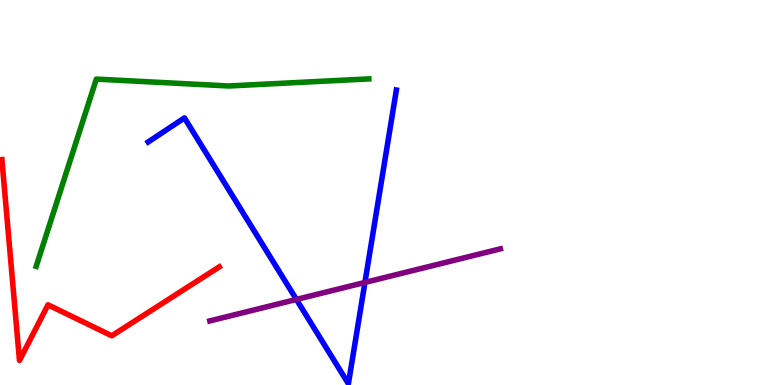[{'lines': ['blue', 'red'], 'intersections': []}, {'lines': ['green', 'red'], 'intersections': []}, {'lines': ['purple', 'red'], 'intersections': []}, {'lines': ['blue', 'green'], 'intersections': []}, {'lines': ['blue', 'purple'], 'intersections': [{'x': 3.82, 'y': 2.22}, {'x': 4.71, 'y': 2.66}]}, {'lines': ['green', 'purple'], 'intersections': []}]